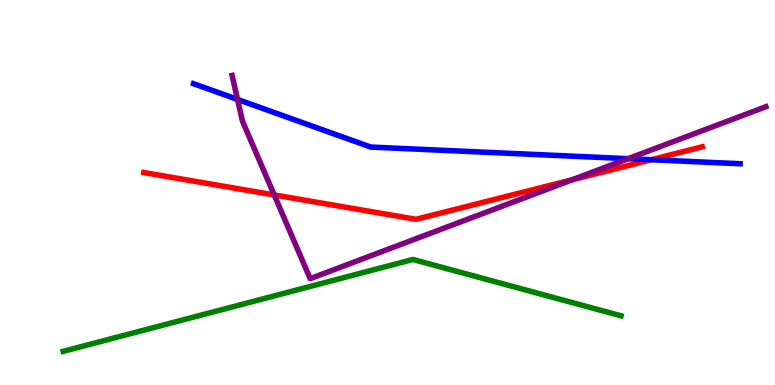[{'lines': ['blue', 'red'], 'intersections': [{'x': 8.4, 'y': 5.85}]}, {'lines': ['green', 'red'], 'intersections': []}, {'lines': ['purple', 'red'], 'intersections': [{'x': 3.54, 'y': 4.94}, {'x': 7.39, 'y': 5.33}]}, {'lines': ['blue', 'green'], 'intersections': []}, {'lines': ['blue', 'purple'], 'intersections': [{'x': 3.06, 'y': 7.42}, {'x': 8.1, 'y': 5.88}]}, {'lines': ['green', 'purple'], 'intersections': []}]